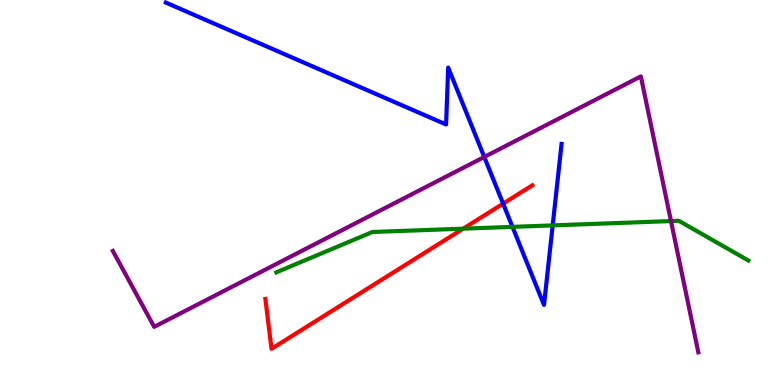[{'lines': ['blue', 'red'], 'intersections': [{'x': 6.49, 'y': 4.71}]}, {'lines': ['green', 'red'], 'intersections': [{'x': 5.98, 'y': 4.06}]}, {'lines': ['purple', 'red'], 'intersections': []}, {'lines': ['blue', 'green'], 'intersections': [{'x': 6.61, 'y': 4.11}, {'x': 7.13, 'y': 4.15}]}, {'lines': ['blue', 'purple'], 'intersections': [{'x': 6.25, 'y': 5.92}]}, {'lines': ['green', 'purple'], 'intersections': [{'x': 8.66, 'y': 4.26}]}]